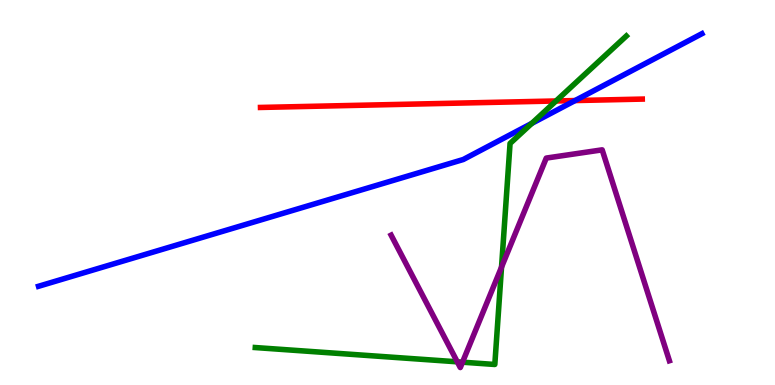[{'lines': ['blue', 'red'], 'intersections': [{'x': 7.42, 'y': 7.39}]}, {'lines': ['green', 'red'], 'intersections': [{'x': 7.17, 'y': 7.38}]}, {'lines': ['purple', 'red'], 'intersections': []}, {'lines': ['blue', 'green'], 'intersections': [{'x': 6.86, 'y': 6.79}]}, {'lines': ['blue', 'purple'], 'intersections': []}, {'lines': ['green', 'purple'], 'intersections': [{'x': 5.9, 'y': 0.602}, {'x': 5.97, 'y': 0.593}, {'x': 6.47, 'y': 3.06}]}]